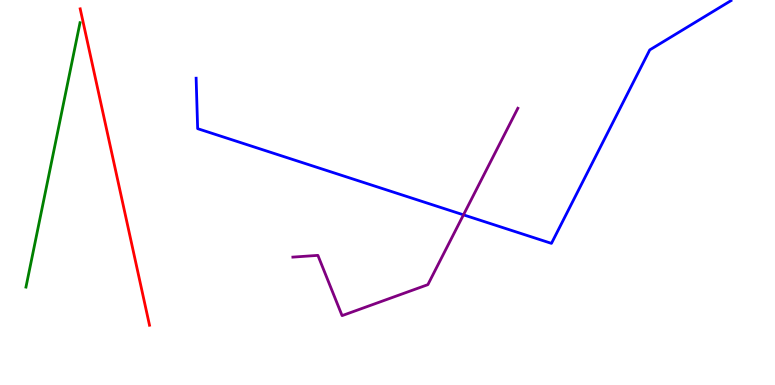[{'lines': ['blue', 'red'], 'intersections': []}, {'lines': ['green', 'red'], 'intersections': []}, {'lines': ['purple', 'red'], 'intersections': []}, {'lines': ['blue', 'green'], 'intersections': []}, {'lines': ['blue', 'purple'], 'intersections': [{'x': 5.98, 'y': 4.42}]}, {'lines': ['green', 'purple'], 'intersections': []}]